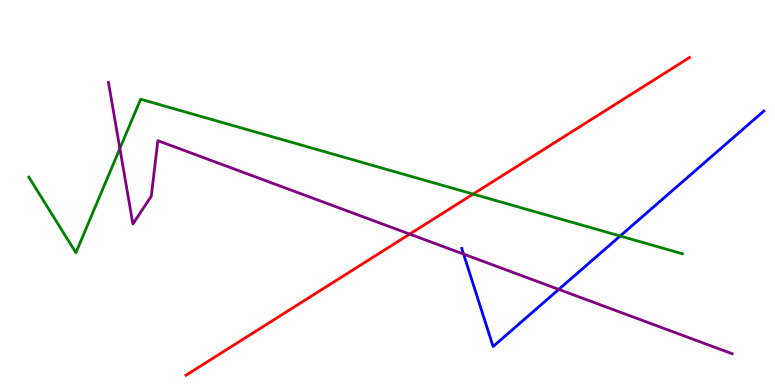[{'lines': ['blue', 'red'], 'intersections': []}, {'lines': ['green', 'red'], 'intersections': [{'x': 6.1, 'y': 4.96}]}, {'lines': ['purple', 'red'], 'intersections': [{'x': 5.29, 'y': 3.92}]}, {'lines': ['blue', 'green'], 'intersections': [{'x': 8.0, 'y': 3.87}]}, {'lines': ['blue', 'purple'], 'intersections': [{'x': 5.98, 'y': 3.4}, {'x': 7.21, 'y': 2.48}]}, {'lines': ['green', 'purple'], 'intersections': [{'x': 1.55, 'y': 6.14}]}]